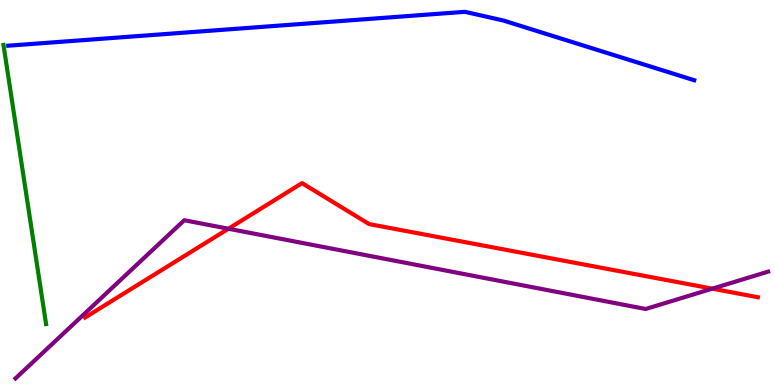[{'lines': ['blue', 'red'], 'intersections': []}, {'lines': ['green', 'red'], 'intersections': []}, {'lines': ['purple', 'red'], 'intersections': [{'x': 2.95, 'y': 4.06}, {'x': 9.19, 'y': 2.5}]}, {'lines': ['blue', 'green'], 'intersections': []}, {'lines': ['blue', 'purple'], 'intersections': []}, {'lines': ['green', 'purple'], 'intersections': []}]